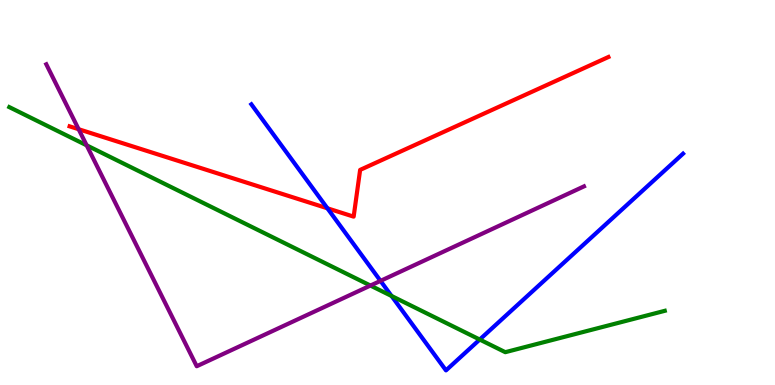[{'lines': ['blue', 'red'], 'intersections': [{'x': 4.22, 'y': 4.59}]}, {'lines': ['green', 'red'], 'intersections': []}, {'lines': ['purple', 'red'], 'intersections': [{'x': 1.01, 'y': 6.64}]}, {'lines': ['blue', 'green'], 'intersections': [{'x': 5.05, 'y': 2.31}, {'x': 6.19, 'y': 1.18}]}, {'lines': ['blue', 'purple'], 'intersections': [{'x': 4.91, 'y': 2.7}]}, {'lines': ['green', 'purple'], 'intersections': [{'x': 1.12, 'y': 6.22}, {'x': 4.78, 'y': 2.58}]}]